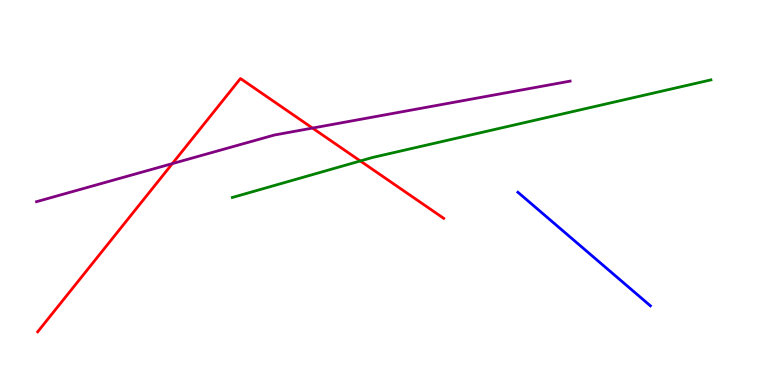[{'lines': ['blue', 'red'], 'intersections': []}, {'lines': ['green', 'red'], 'intersections': [{'x': 4.65, 'y': 5.82}]}, {'lines': ['purple', 'red'], 'intersections': [{'x': 2.22, 'y': 5.75}, {'x': 4.03, 'y': 6.67}]}, {'lines': ['blue', 'green'], 'intersections': []}, {'lines': ['blue', 'purple'], 'intersections': []}, {'lines': ['green', 'purple'], 'intersections': []}]